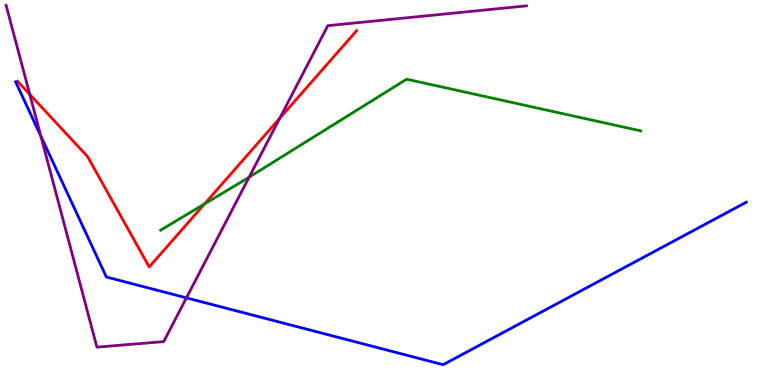[{'lines': ['blue', 'red'], 'intersections': []}, {'lines': ['green', 'red'], 'intersections': [{'x': 2.64, 'y': 4.7}]}, {'lines': ['purple', 'red'], 'intersections': [{'x': 0.384, 'y': 7.55}, {'x': 3.61, 'y': 6.93}]}, {'lines': ['blue', 'green'], 'intersections': []}, {'lines': ['blue', 'purple'], 'intersections': [{'x': 0.527, 'y': 6.46}, {'x': 2.41, 'y': 2.26}]}, {'lines': ['green', 'purple'], 'intersections': [{'x': 3.21, 'y': 5.4}]}]